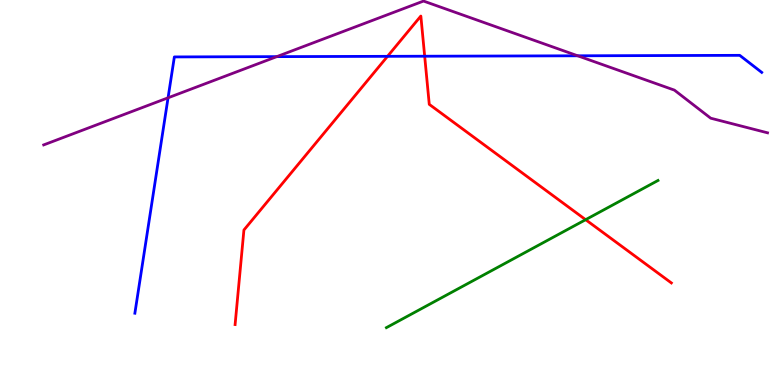[{'lines': ['blue', 'red'], 'intersections': [{'x': 5.0, 'y': 8.54}, {'x': 5.48, 'y': 8.54}]}, {'lines': ['green', 'red'], 'intersections': [{'x': 7.56, 'y': 4.29}]}, {'lines': ['purple', 'red'], 'intersections': []}, {'lines': ['blue', 'green'], 'intersections': []}, {'lines': ['blue', 'purple'], 'intersections': [{'x': 2.17, 'y': 7.46}, {'x': 3.57, 'y': 8.53}, {'x': 7.45, 'y': 8.55}]}, {'lines': ['green', 'purple'], 'intersections': []}]